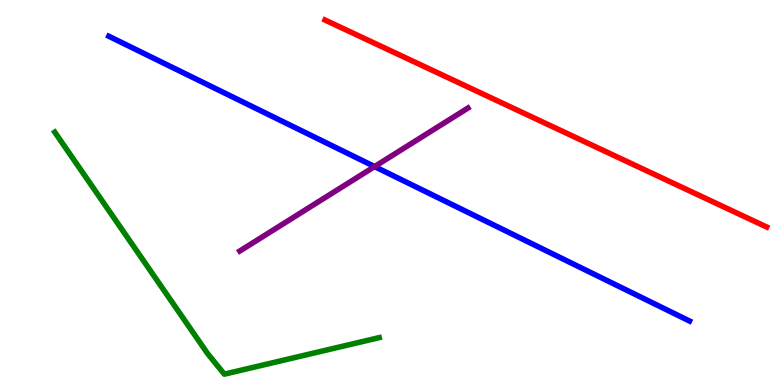[{'lines': ['blue', 'red'], 'intersections': []}, {'lines': ['green', 'red'], 'intersections': []}, {'lines': ['purple', 'red'], 'intersections': []}, {'lines': ['blue', 'green'], 'intersections': []}, {'lines': ['blue', 'purple'], 'intersections': [{'x': 4.83, 'y': 5.67}]}, {'lines': ['green', 'purple'], 'intersections': []}]